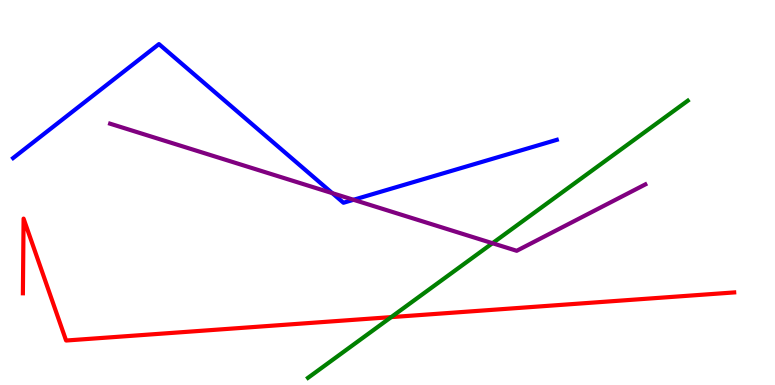[{'lines': ['blue', 'red'], 'intersections': []}, {'lines': ['green', 'red'], 'intersections': [{'x': 5.05, 'y': 1.76}]}, {'lines': ['purple', 'red'], 'intersections': []}, {'lines': ['blue', 'green'], 'intersections': []}, {'lines': ['blue', 'purple'], 'intersections': [{'x': 4.29, 'y': 4.98}, {'x': 4.56, 'y': 4.81}]}, {'lines': ['green', 'purple'], 'intersections': [{'x': 6.35, 'y': 3.68}]}]